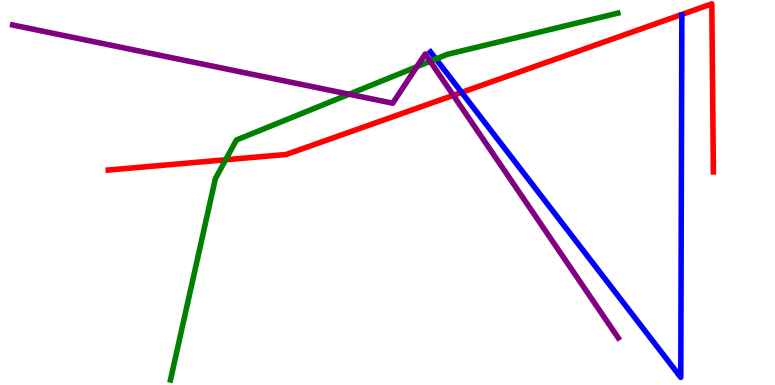[{'lines': ['blue', 'red'], 'intersections': [{'x': 5.96, 'y': 7.6}]}, {'lines': ['green', 'red'], 'intersections': [{'x': 2.91, 'y': 5.85}]}, {'lines': ['purple', 'red'], 'intersections': [{'x': 5.85, 'y': 7.52}]}, {'lines': ['blue', 'green'], 'intersections': [{'x': 5.62, 'y': 8.47}]}, {'lines': ['blue', 'purple'], 'intersections': []}, {'lines': ['green', 'purple'], 'intersections': [{'x': 4.5, 'y': 7.55}, {'x': 5.38, 'y': 8.27}, {'x': 5.55, 'y': 8.41}]}]